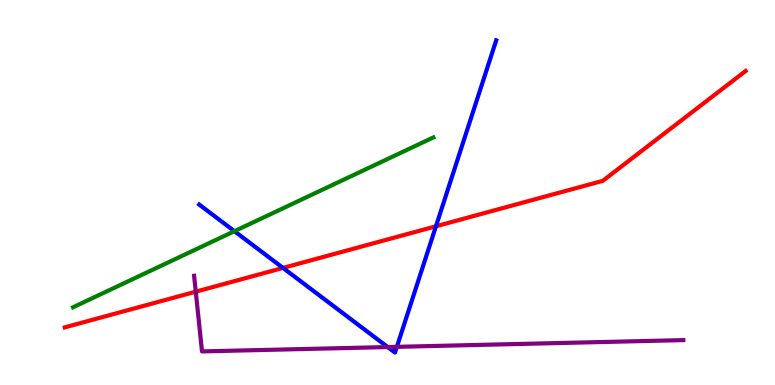[{'lines': ['blue', 'red'], 'intersections': [{'x': 3.65, 'y': 3.04}, {'x': 5.63, 'y': 4.12}]}, {'lines': ['green', 'red'], 'intersections': []}, {'lines': ['purple', 'red'], 'intersections': [{'x': 2.53, 'y': 2.42}]}, {'lines': ['blue', 'green'], 'intersections': [{'x': 3.02, 'y': 3.99}]}, {'lines': ['blue', 'purple'], 'intersections': [{'x': 5.0, 'y': 0.986}, {'x': 5.12, 'y': 0.991}]}, {'lines': ['green', 'purple'], 'intersections': []}]